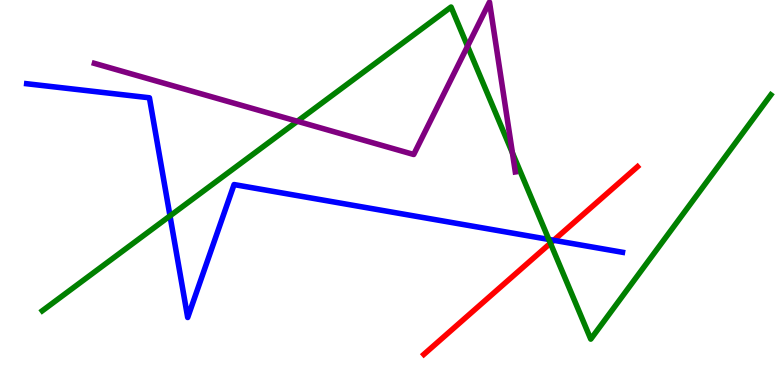[{'lines': ['blue', 'red'], 'intersections': [{'x': 7.14, 'y': 3.76}]}, {'lines': ['green', 'red'], 'intersections': [{'x': 7.1, 'y': 3.68}]}, {'lines': ['purple', 'red'], 'intersections': []}, {'lines': ['blue', 'green'], 'intersections': [{'x': 2.19, 'y': 4.39}, {'x': 7.08, 'y': 3.78}]}, {'lines': ['blue', 'purple'], 'intersections': []}, {'lines': ['green', 'purple'], 'intersections': [{'x': 3.84, 'y': 6.85}, {'x': 6.03, 'y': 8.8}, {'x': 6.61, 'y': 6.03}]}]